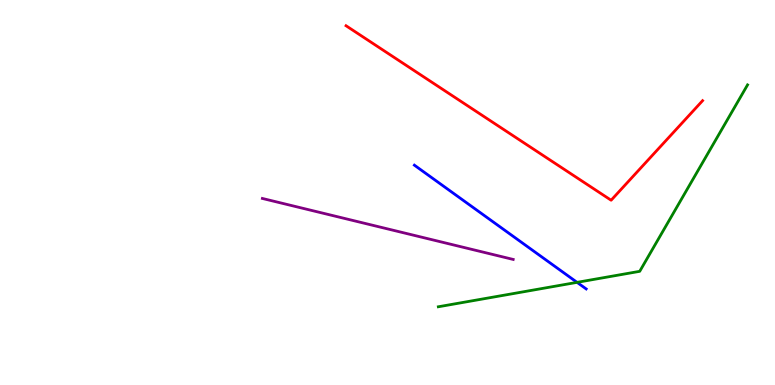[{'lines': ['blue', 'red'], 'intersections': []}, {'lines': ['green', 'red'], 'intersections': []}, {'lines': ['purple', 'red'], 'intersections': []}, {'lines': ['blue', 'green'], 'intersections': [{'x': 7.45, 'y': 2.67}]}, {'lines': ['blue', 'purple'], 'intersections': []}, {'lines': ['green', 'purple'], 'intersections': []}]